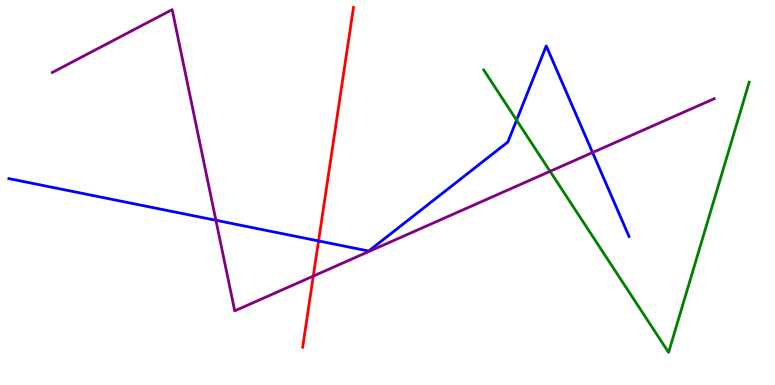[{'lines': ['blue', 'red'], 'intersections': [{'x': 4.11, 'y': 3.74}]}, {'lines': ['green', 'red'], 'intersections': []}, {'lines': ['purple', 'red'], 'intersections': [{'x': 4.04, 'y': 2.83}]}, {'lines': ['blue', 'green'], 'intersections': [{'x': 6.67, 'y': 6.88}]}, {'lines': ['blue', 'purple'], 'intersections': [{'x': 2.79, 'y': 4.28}, {'x': 7.65, 'y': 6.04}]}, {'lines': ['green', 'purple'], 'intersections': [{'x': 7.1, 'y': 5.55}]}]